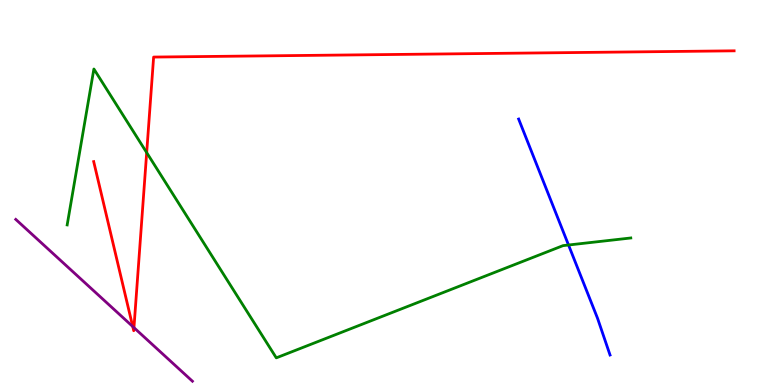[{'lines': ['blue', 'red'], 'intersections': []}, {'lines': ['green', 'red'], 'intersections': [{'x': 1.89, 'y': 6.04}]}, {'lines': ['purple', 'red'], 'intersections': [{'x': 1.71, 'y': 1.52}, {'x': 1.73, 'y': 1.49}]}, {'lines': ['blue', 'green'], 'intersections': [{'x': 7.34, 'y': 3.64}]}, {'lines': ['blue', 'purple'], 'intersections': []}, {'lines': ['green', 'purple'], 'intersections': []}]